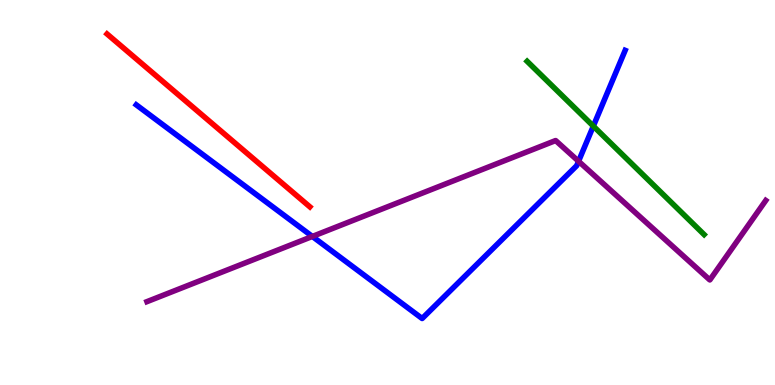[{'lines': ['blue', 'red'], 'intersections': []}, {'lines': ['green', 'red'], 'intersections': []}, {'lines': ['purple', 'red'], 'intersections': []}, {'lines': ['blue', 'green'], 'intersections': [{'x': 7.66, 'y': 6.72}]}, {'lines': ['blue', 'purple'], 'intersections': [{'x': 4.03, 'y': 3.86}, {'x': 7.47, 'y': 5.81}]}, {'lines': ['green', 'purple'], 'intersections': []}]